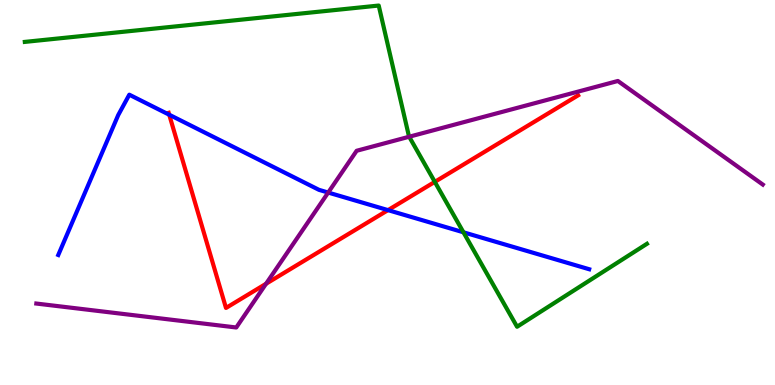[{'lines': ['blue', 'red'], 'intersections': [{'x': 2.18, 'y': 7.02}, {'x': 5.01, 'y': 4.54}]}, {'lines': ['green', 'red'], 'intersections': [{'x': 5.61, 'y': 5.28}]}, {'lines': ['purple', 'red'], 'intersections': [{'x': 3.43, 'y': 2.63}]}, {'lines': ['blue', 'green'], 'intersections': [{'x': 5.98, 'y': 3.97}]}, {'lines': ['blue', 'purple'], 'intersections': [{'x': 4.23, 'y': 5.0}]}, {'lines': ['green', 'purple'], 'intersections': [{'x': 5.28, 'y': 6.45}]}]